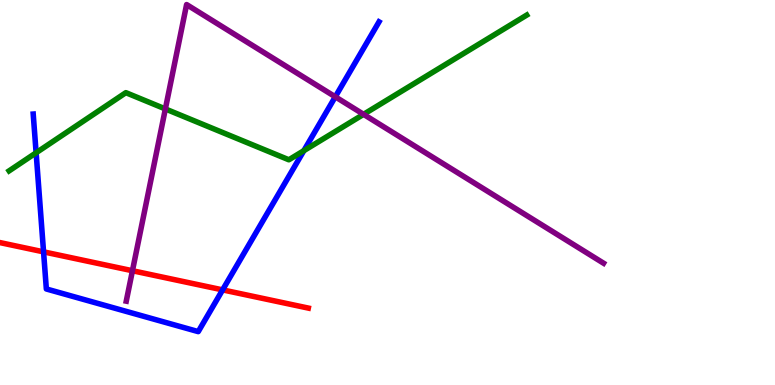[{'lines': ['blue', 'red'], 'intersections': [{'x': 0.562, 'y': 3.46}, {'x': 2.87, 'y': 2.47}]}, {'lines': ['green', 'red'], 'intersections': []}, {'lines': ['purple', 'red'], 'intersections': [{'x': 1.71, 'y': 2.97}]}, {'lines': ['blue', 'green'], 'intersections': [{'x': 0.466, 'y': 6.03}, {'x': 3.92, 'y': 6.09}]}, {'lines': ['blue', 'purple'], 'intersections': [{'x': 4.33, 'y': 7.49}]}, {'lines': ['green', 'purple'], 'intersections': [{'x': 2.13, 'y': 7.17}, {'x': 4.69, 'y': 7.03}]}]